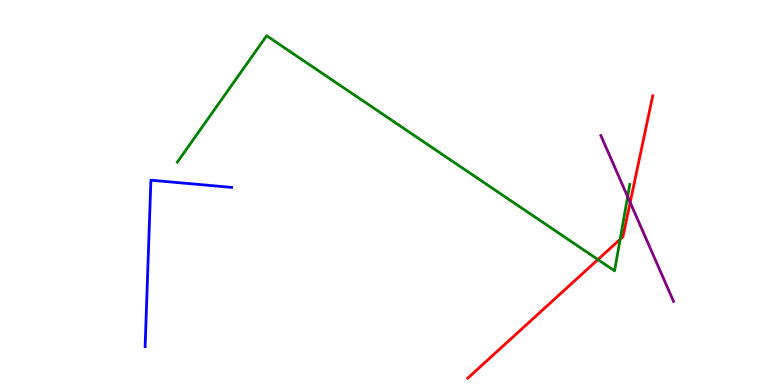[{'lines': ['blue', 'red'], 'intersections': []}, {'lines': ['green', 'red'], 'intersections': [{'x': 7.72, 'y': 3.26}, {'x': 8.0, 'y': 3.78}]}, {'lines': ['purple', 'red'], 'intersections': [{'x': 8.13, 'y': 4.74}]}, {'lines': ['blue', 'green'], 'intersections': []}, {'lines': ['blue', 'purple'], 'intersections': []}, {'lines': ['green', 'purple'], 'intersections': [{'x': 8.1, 'y': 4.89}]}]